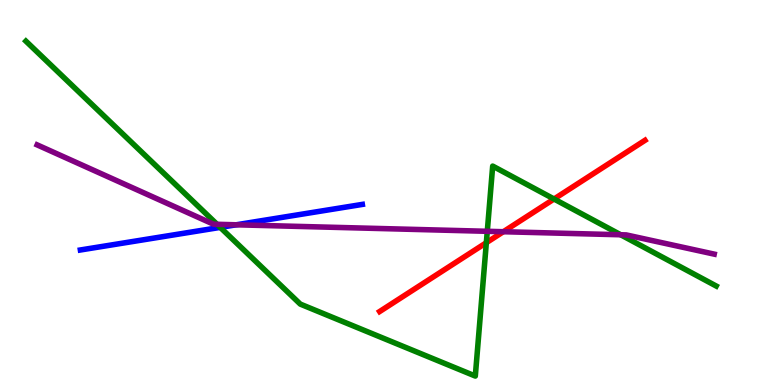[{'lines': ['blue', 'red'], 'intersections': []}, {'lines': ['green', 'red'], 'intersections': [{'x': 6.28, 'y': 3.7}, {'x': 7.15, 'y': 4.83}]}, {'lines': ['purple', 'red'], 'intersections': [{'x': 6.49, 'y': 3.98}]}, {'lines': ['blue', 'green'], 'intersections': [{'x': 2.84, 'y': 4.09}]}, {'lines': ['blue', 'purple'], 'intersections': [{'x': 3.05, 'y': 4.16}]}, {'lines': ['green', 'purple'], 'intersections': [{'x': 2.8, 'y': 4.17}, {'x': 6.29, 'y': 3.99}, {'x': 8.01, 'y': 3.9}]}]